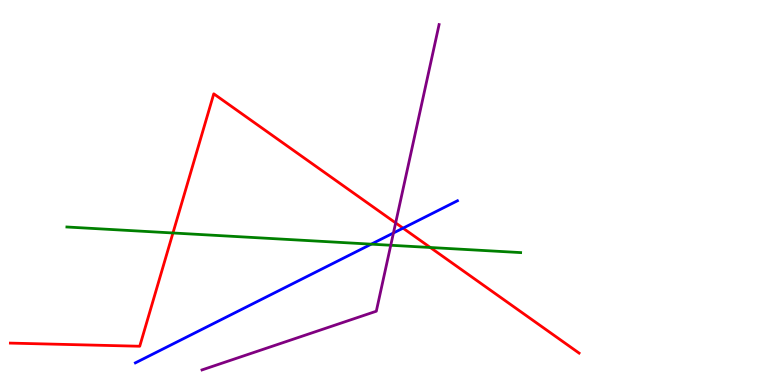[{'lines': ['blue', 'red'], 'intersections': [{'x': 5.2, 'y': 4.07}]}, {'lines': ['green', 'red'], 'intersections': [{'x': 2.23, 'y': 3.95}, {'x': 5.55, 'y': 3.57}]}, {'lines': ['purple', 'red'], 'intersections': [{'x': 5.11, 'y': 4.21}]}, {'lines': ['blue', 'green'], 'intersections': [{'x': 4.79, 'y': 3.66}]}, {'lines': ['blue', 'purple'], 'intersections': [{'x': 5.08, 'y': 3.95}]}, {'lines': ['green', 'purple'], 'intersections': [{'x': 5.04, 'y': 3.63}]}]